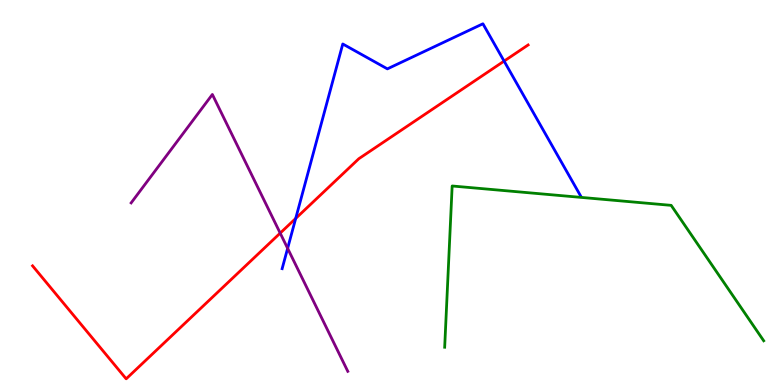[{'lines': ['blue', 'red'], 'intersections': [{'x': 3.82, 'y': 4.33}, {'x': 6.5, 'y': 8.41}]}, {'lines': ['green', 'red'], 'intersections': []}, {'lines': ['purple', 'red'], 'intersections': [{'x': 3.62, 'y': 3.94}]}, {'lines': ['blue', 'green'], 'intersections': []}, {'lines': ['blue', 'purple'], 'intersections': [{'x': 3.71, 'y': 3.55}]}, {'lines': ['green', 'purple'], 'intersections': []}]